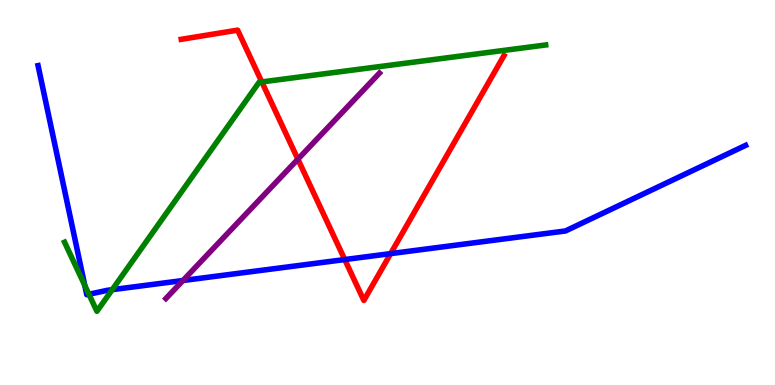[{'lines': ['blue', 'red'], 'intersections': [{'x': 4.45, 'y': 3.26}, {'x': 5.04, 'y': 3.41}]}, {'lines': ['green', 'red'], 'intersections': [{'x': 3.38, 'y': 7.87}]}, {'lines': ['purple', 'red'], 'intersections': [{'x': 3.84, 'y': 5.86}]}, {'lines': ['blue', 'green'], 'intersections': [{'x': 1.09, 'y': 2.59}, {'x': 1.15, 'y': 2.36}, {'x': 1.45, 'y': 2.48}]}, {'lines': ['blue', 'purple'], 'intersections': [{'x': 2.36, 'y': 2.71}]}, {'lines': ['green', 'purple'], 'intersections': []}]